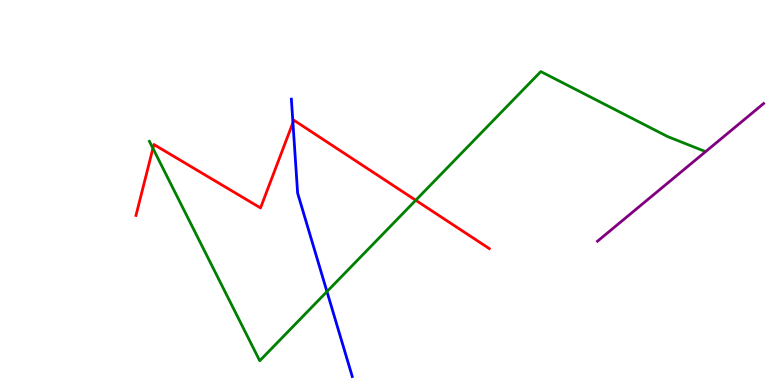[{'lines': ['blue', 'red'], 'intersections': [{'x': 3.78, 'y': 6.81}]}, {'lines': ['green', 'red'], 'intersections': [{'x': 1.97, 'y': 6.15}, {'x': 5.36, 'y': 4.8}]}, {'lines': ['purple', 'red'], 'intersections': []}, {'lines': ['blue', 'green'], 'intersections': [{'x': 4.22, 'y': 2.43}]}, {'lines': ['blue', 'purple'], 'intersections': []}, {'lines': ['green', 'purple'], 'intersections': []}]